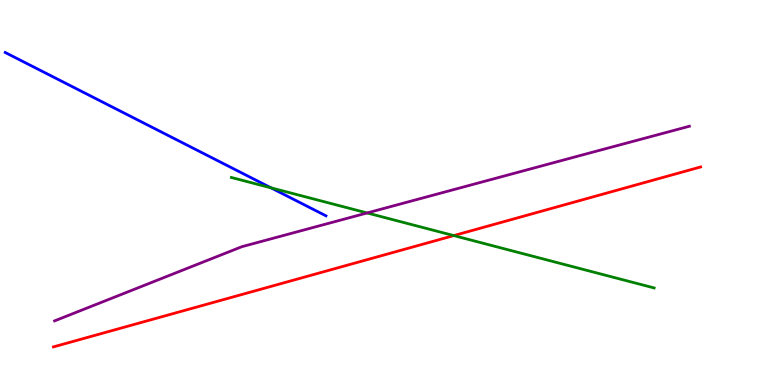[{'lines': ['blue', 'red'], 'intersections': []}, {'lines': ['green', 'red'], 'intersections': [{'x': 5.86, 'y': 3.88}]}, {'lines': ['purple', 'red'], 'intersections': []}, {'lines': ['blue', 'green'], 'intersections': [{'x': 3.5, 'y': 5.12}]}, {'lines': ['blue', 'purple'], 'intersections': []}, {'lines': ['green', 'purple'], 'intersections': [{'x': 4.74, 'y': 4.47}]}]